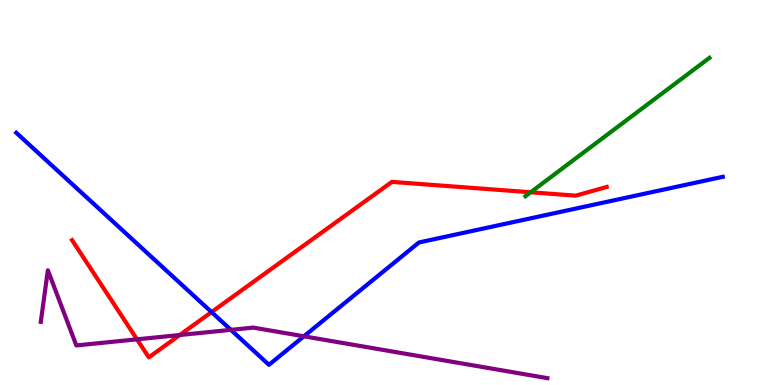[{'lines': ['blue', 'red'], 'intersections': [{'x': 2.73, 'y': 1.89}]}, {'lines': ['green', 'red'], 'intersections': [{'x': 6.85, 'y': 5.01}]}, {'lines': ['purple', 'red'], 'intersections': [{'x': 1.77, 'y': 1.19}, {'x': 2.32, 'y': 1.3}]}, {'lines': ['blue', 'green'], 'intersections': []}, {'lines': ['blue', 'purple'], 'intersections': [{'x': 2.98, 'y': 1.43}, {'x': 3.92, 'y': 1.26}]}, {'lines': ['green', 'purple'], 'intersections': []}]